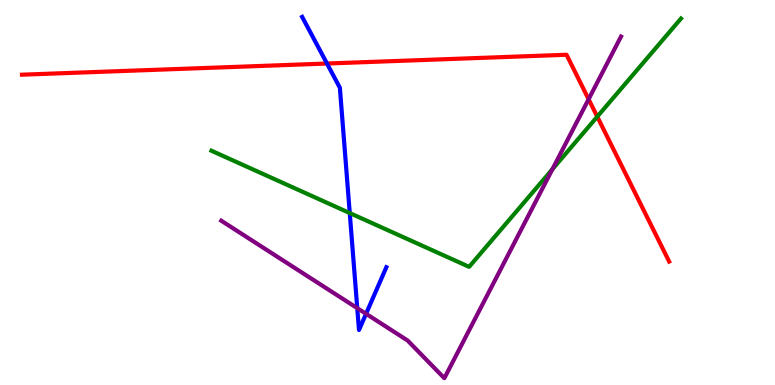[{'lines': ['blue', 'red'], 'intersections': [{'x': 4.22, 'y': 8.35}]}, {'lines': ['green', 'red'], 'intersections': [{'x': 7.71, 'y': 6.97}]}, {'lines': ['purple', 'red'], 'intersections': [{'x': 7.59, 'y': 7.42}]}, {'lines': ['blue', 'green'], 'intersections': [{'x': 4.51, 'y': 4.47}]}, {'lines': ['blue', 'purple'], 'intersections': [{'x': 4.61, 'y': 2.0}, {'x': 4.72, 'y': 1.85}]}, {'lines': ['green', 'purple'], 'intersections': [{'x': 7.13, 'y': 5.6}]}]